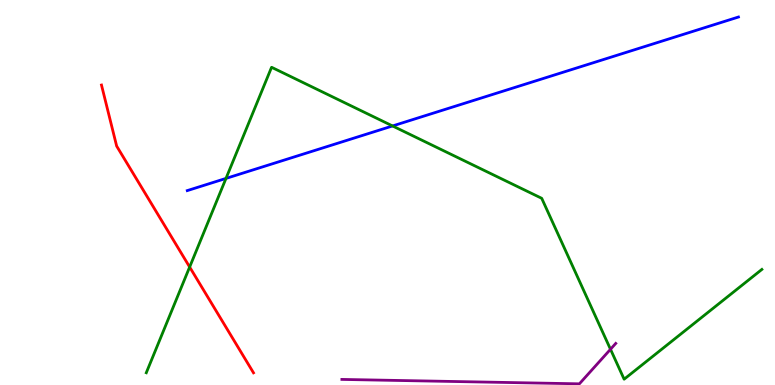[{'lines': ['blue', 'red'], 'intersections': []}, {'lines': ['green', 'red'], 'intersections': [{'x': 2.45, 'y': 3.06}]}, {'lines': ['purple', 'red'], 'intersections': []}, {'lines': ['blue', 'green'], 'intersections': [{'x': 2.92, 'y': 5.37}, {'x': 5.07, 'y': 6.73}]}, {'lines': ['blue', 'purple'], 'intersections': []}, {'lines': ['green', 'purple'], 'intersections': [{'x': 7.88, 'y': 0.928}]}]